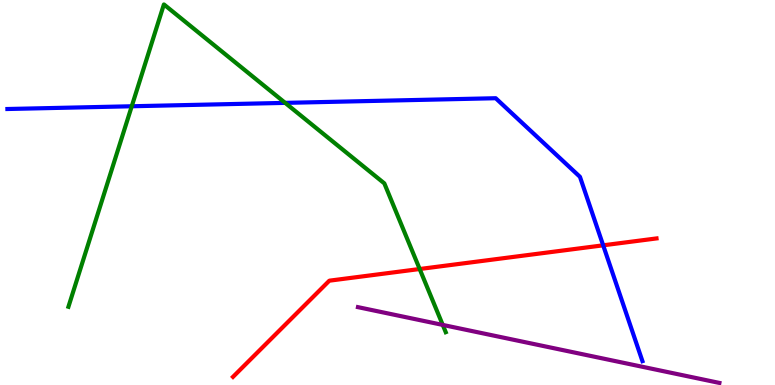[{'lines': ['blue', 'red'], 'intersections': [{'x': 7.78, 'y': 3.63}]}, {'lines': ['green', 'red'], 'intersections': [{'x': 5.42, 'y': 3.01}]}, {'lines': ['purple', 'red'], 'intersections': []}, {'lines': ['blue', 'green'], 'intersections': [{'x': 1.7, 'y': 7.24}, {'x': 3.68, 'y': 7.33}]}, {'lines': ['blue', 'purple'], 'intersections': []}, {'lines': ['green', 'purple'], 'intersections': [{'x': 5.71, 'y': 1.56}]}]